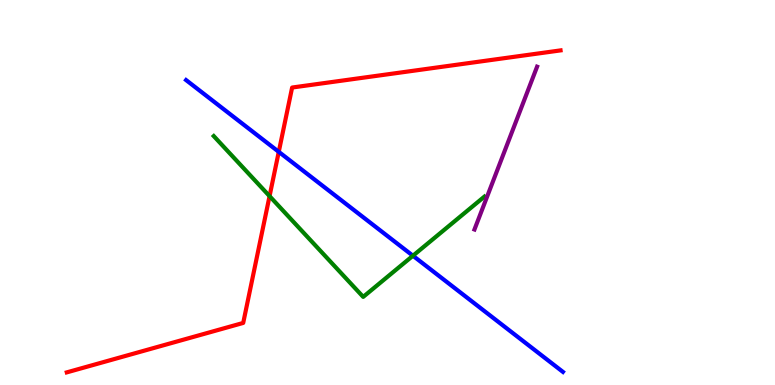[{'lines': ['blue', 'red'], 'intersections': [{'x': 3.6, 'y': 6.06}]}, {'lines': ['green', 'red'], 'intersections': [{'x': 3.48, 'y': 4.91}]}, {'lines': ['purple', 'red'], 'intersections': []}, {'lines': ['blue', 'green'], 'intersections': [{'x': 5.33, 'y': 3.36}]}, {'lines': ['blue', 'purple'], 'intersections': []}, {'lines': ['green', 'purple'], 'intersections': []}]